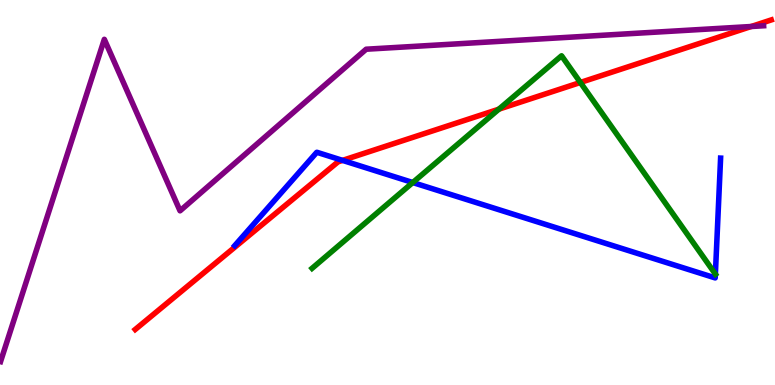[{'lines': ['blue', 'red'], 'intersections': [{'x': 4.42, 'y': 5.83}]}, {'lines': ['green', 'red'], 'intersections': [{'x': 6.44, 'y': 7.16}, {'x': 7.49, 'y': 7.86}]}, {'lines': ['purple', 'red'], 'intersections': [{'x': 9.69, 'y': 9.31}]}, {'lines': ['blue', 'green'], 'intersections': [{'x': 5.33, 'y': 5.26}, {'x': 9.23, 'y': 2.88}]}, {'lines': ['blue', 'purple'], 'intersections': []}, {'lines': ['green', 'purple'], 'intersections': []}]